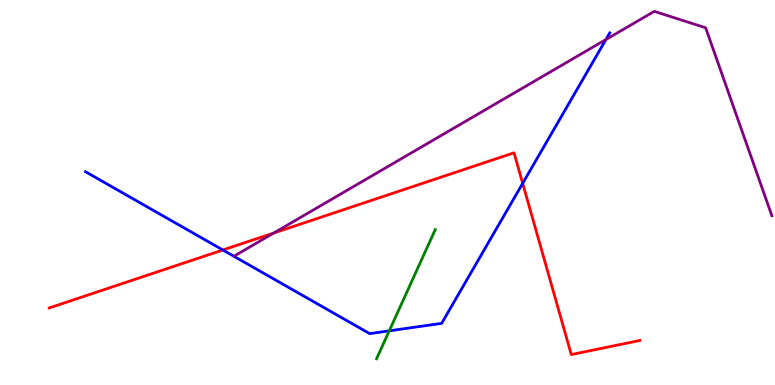[{'lines': ['blue', 'red'], 'intersections': [{'x': 2.88, 'y': 3.51}, {'x': 6.74, 'y': 5.24}]}, {'lines': ['green', 'red'], 'intersections': []}, {'lines': ['purple', 'red'], 'intersections': [{'x': 3.53, 'y': 3.95}]}, {'lines': ['blue', 'green'], 'intersections': [{'x': 5.02, 'y': 1.41}]}, {'lines': ['blue', 'purple'], 'intersections': [{'x': 7.82, 'y': 8.97}]}, {'lines': ['green', 'purple'], 'intersections': []}]